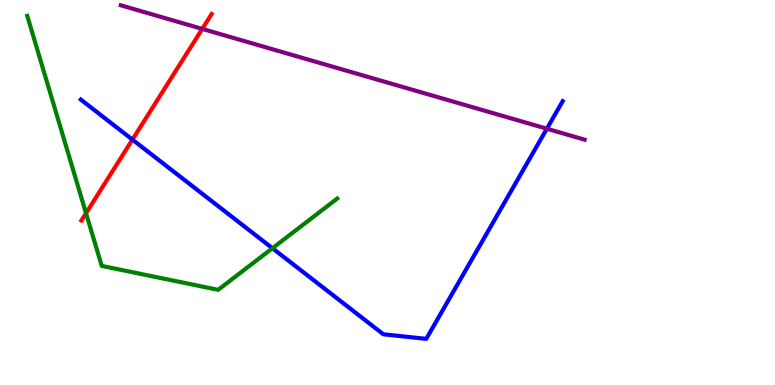[{'lines': ['blue', 'red'], 'intersections': [{'x': 1.71, 'y': 6.37}]}, {'lines': ['green', 'red'], 'intersections': [{'x': 1.11, 'y': 4.46}]}, {'lines': ['purple', 'red'], 'intersections': [{'x': 2.61, 'y': 9.25}]}, {'lines': ['blue', 'green'], 'intersections': [{'x': 3.52, 'y': 3.55}]}, {'lines': ['blue', 'purple'], 'intersections': [{'x': 7.06, 'y': 6.66}]}, {'lines': ['green', 'purple'], 'intersections': []}]